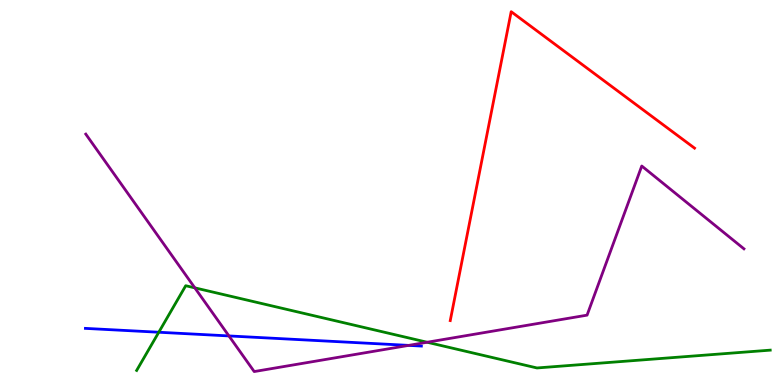[{'lines': ['blue', 'red'], 'intersections': []}, {'lines': ['green', 'red'], 'intersections': []}, {'lines': ['purple', 'red'], 'intersections': []}, {'lines': ['blue', 'green'], 'intersections': [{'x': 2.05, 'y': 1.37}]}, {'lines': ['blue', 'purple'], 'intersections': [{'x': 2.95, 'y': 1.27}, {'x': 5.27, 'y': 1.03}]}, {'lines': ['green', 'purple'], 'intersections': [{'x': 2.51, 'y': 2.52}, {'x': 5.51, 'y': 1.11}]}]